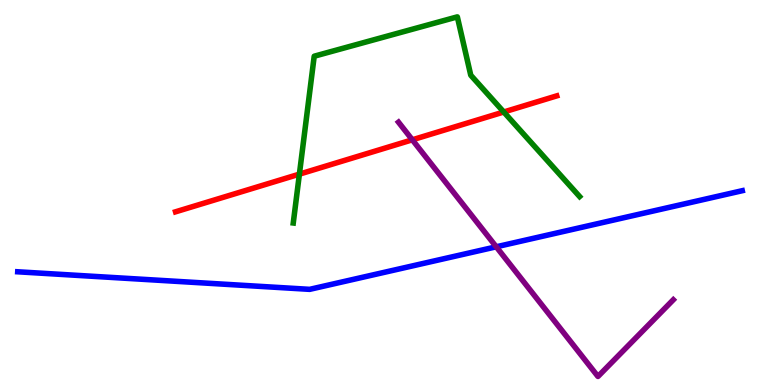[{'lines': ['blue', 'red'], 'intersections': []}, {'lines': ['green', 'red'], 'intersections': [{'x': 3.86, 'y': 5.48}, {'x': 6.5, 'y': 7.09}]}, {'lines': ['purple', 'red'], 'intersections': [{'x': 5.32, 'y': 6.37}]}, {'lines': ['blue', 'green'], 'intersections': []}, {'lines': ['blue', 'purple'], 'intersections': [{'x': 6.4, 'y': 3.59}]}, {'lines': ['green', 'purple'], 'intersections': []}]